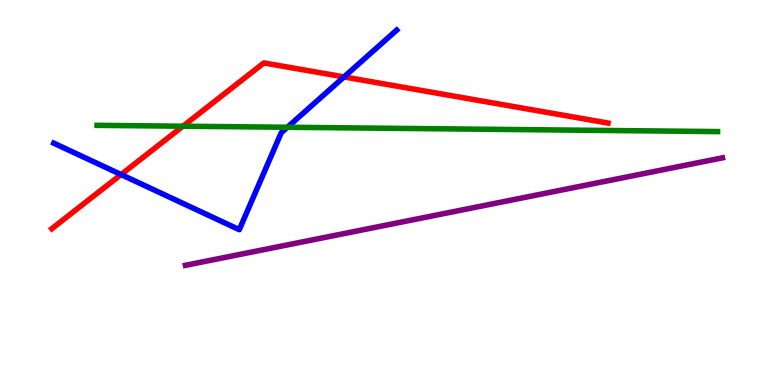[{'lines': ['blue', 'red'], 'intersections': [{'x': 1.56, 'y': 5.47}, {'x': 4.44, 'y': 8.0}]}, {'lines': ['green', 'red'], 'intersections': [{'x': 2.36, 'y': 6.72}]}, {'lines': ['purple', 'red'], 'intersections': []}, {'lines': ['blue', 'green'], 'intersections': [{'x': 3.71, 'y': 6.69}]}, {'lines': ['blue', 'purple'], 'intersections': []}, {'lines': ['green', 'purple'], 'intersections': []}]